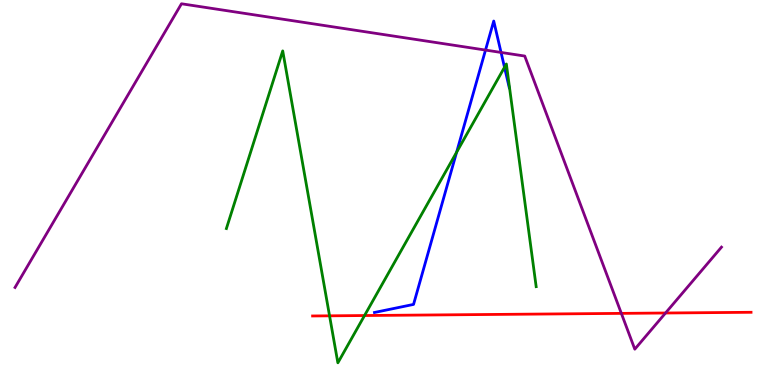[{'lines': ['blue', 'red'], 'intersections': []}, {'lines': ['green', 'red'], 'intersections': [{'x': 4.25, 'y': 1.8}, {'x': 4.7, 'y': 1.8}]}, {'lines': ['purple', 'red'], 'intersections': [{'x': 8.02, 'y': 1.86}, {'x': 8.59, 'y': 1.87}]}, {'lines': ['blue', 'green'], 'intersections': [{'x': 5.89, 'y': 6.05}, {'x': 6.51, 'y': 8.25}]}, {'lines': ['blue', 'purple'], 'intersections': [{'x': 6.26, 'y': 8.7}, {'x': 6.47, 'y': 8.64}]}, {'lines': ['green', 'purple'], 'intersections': []}]